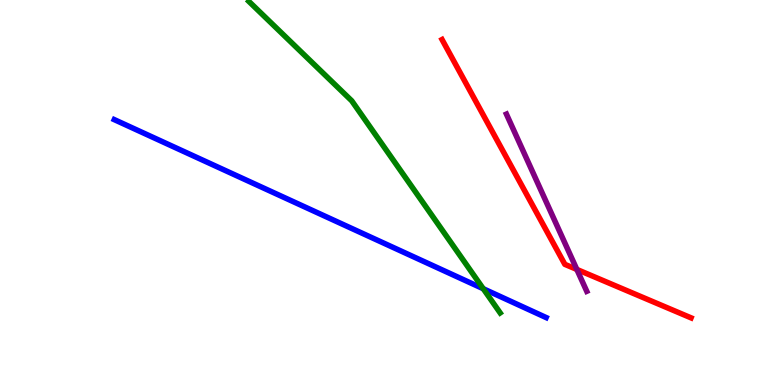[{'lines': ['blue', 'red'], 'intersections': []}, {'lines': ['green', 'red'], 'intersections': []}, {'lines': ['purple', 'red'], 'intersections': [{'x': 7.44, 'y': 3.0}]}, {'lines': ['blue', 'green'], 'intersections': [{'x': 6.24, 'y': 2.5}]}, {'lines': ['blue', 'purple'], 'intersections': []}, {'lines': ['green', 'purple'], 'intersections': []}]